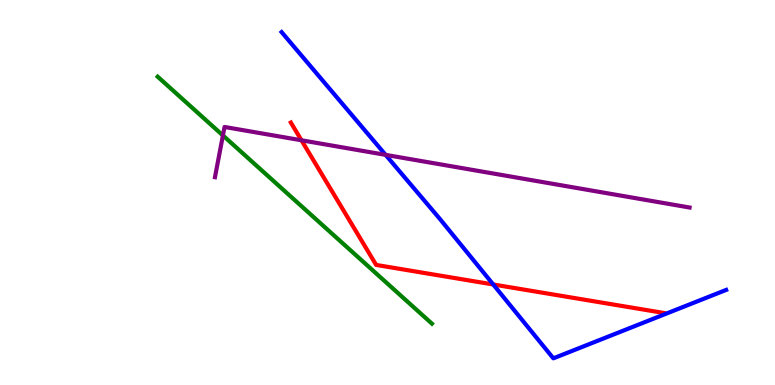[{'lines': ['blue', 'red'], 'intersections': [{'x': 6.36, 'y': 2.61}]}, {'lines': ['green', 'red'], 'intersections': []}, {'lines': ['purple', 'red'], 'intersections': [{'x': 3.89, 'y': 6.36}]}, {'lines': ['blue', 'green'], 'intersections': []}, {'lines': ['blue', 'purple'], 'intersections': [{'x': 4.98, 'y': 5.98}]}, {'lines': ['green', 'purple'], 'intersections': [{'x': 2.88, 'y': 6.48}]}]